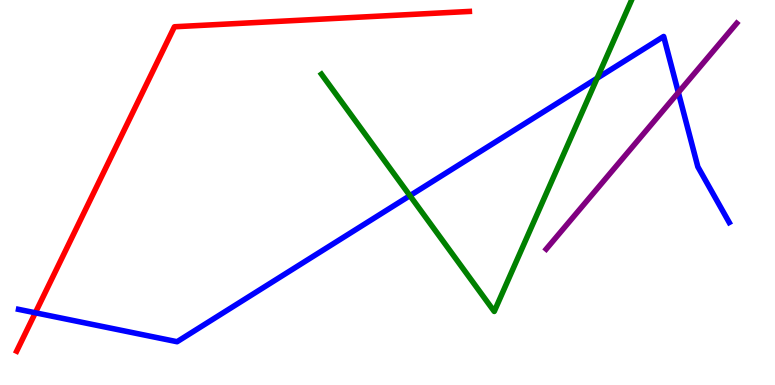[{'lines': ['blue', 'red'], 'intersections': [{'x': 0.456, 'y': 1.88}]}, {'lines': ['green', 'red'], 'intersections': []}, {'lines': ['purple', 'red'], 'intersections': []}, {'lines': ['blue', 'green'], 'intersections': [{'x': 5.29, 'y': 4.92}, {'x': 7.7, 'y': 7.97}]}, {'lines': ['blue', 'purple'], 'intersections': [{'x': 8.75, 'y': 7.6}]}, {'lines': ['green', 'purple'], 'intersections': []}]